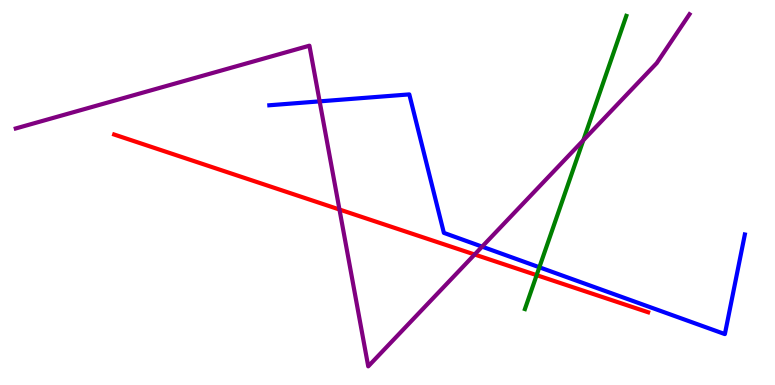[{'lines': ['blue', 'red'], 'intersections': []}, {'lines': ['green', 'red'], 'intersections': [{'x': 6.92, 'y': 2.85}]}, {'lines': ['purple', 'red'], 'intersections': [{'x': 4.38, 'y': 4.56}, {'x': 6.12, 'y': 3.39}]}, {'lines': ['blue', 'green'], 'intersections': [{'x': 6.96, 'y': 3.06}]}, {'lines': ['blue', 'purple'], 'intersections': [{'x': 4.12, 'y': 7.37}, {'x': 6.22, 'y': 3.59}]}, {'lines': ['green', 'purple'], 'intersections': [{'x': 7.53, 'y': 6.36}]}]